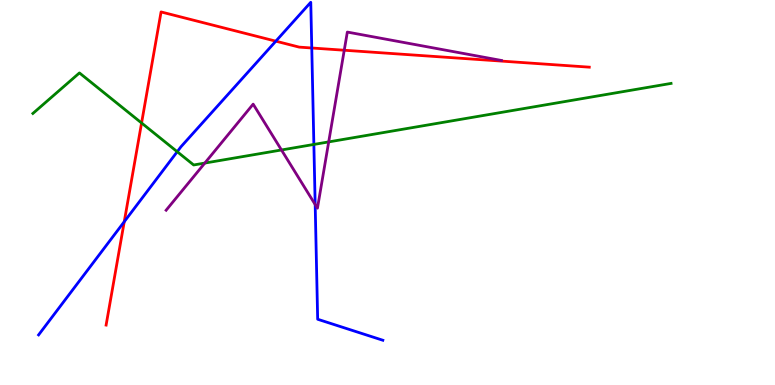[{'lines': ['blue', 'red'], 'intersections': [{'x': 1.6, 'y': 4.24}, {'x': 3.56, 'y': 8.93}, {'x': 4.02, 'y': 8.75}]}, {'lines': ['green', 'red'], 'intersections': [{'x': 1.83, 'y': 6.81}]}, {'lines': ['purple', 'red'], 'intersections': [{'x': 4.44, 'y': 8.7}]}, {'lines': ['blue', 'green'], 'intersections': [{'x': 2.29, 'y': 6.06}, {'x': 4.05, 'y': 6.25}]}, {'lines': ['blue', 'purple'], 'intersections': [{'x': 4.07, 'y': 4.69}]}, {'lines': ['green', 'purple'], 'intersections': [{'x': 2.64, 'y': 5.76}, {'x': 3.63, 'y': 6.1}, {'x': 4.24, 'y': 6.31}]}]